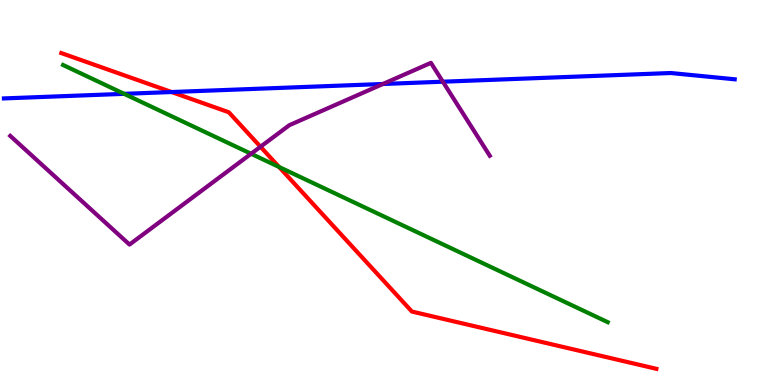[{'lines': ['blue', 'red'], 'intersections': [{'x': 2.21, 'y': 7.61}]}, {'lines': ['green', 'red'], 'intersections': [{'x': 3.6, 'y': 5.66}]}, {'lines': ['purple', 'red'], 'intersections': [{'x': 3.36, 'y': 6.19}]}, {'lines': ['blue', 'green'], 'intersections': [{'x': 1.6, 'y': 7.56}]}, {'lines': ['blue', 'purple'], 'intersections': [{'x': 4.94, 'y': 7.82}, {'x': 5.71, 'y': 7.88}]}, {'lines': ['green', 'purple'], 'intersections': [{'x': 3.24, 'y': 6.01}]}]